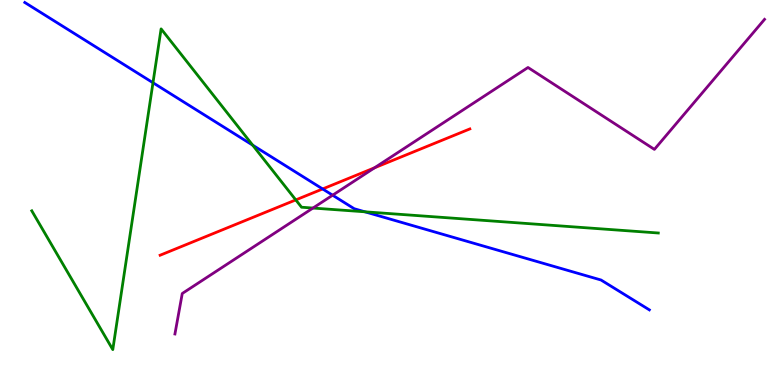[{'lines': ['blue', 'red'], 'intersections': [{'x': 4.16, 'y': 5.09}]}, {'lines': ['green', 'red'], 'intersections': [{'x': 3.82, 'y': 4.81}]}, {'lines': ['purple', 'red'], 'intersections': [{'x': 4.83, 'y': 5.64}]}, {'lines': ['blue', 'green'], 'intersections': [{'x': 1.97, 'y': 7.85}, {'x': 3.26, 'y': 6.23}, {'x': 4.71, 'y': 4.5}]}, {'lines': ['blue', 'purple'], 'intersections': [{'x': 4.29, 'y': 4.93}]}, {'lines': ['green', 'purple'], 'intersections': [{'x': 4.04, 'y': 4.6}]}]